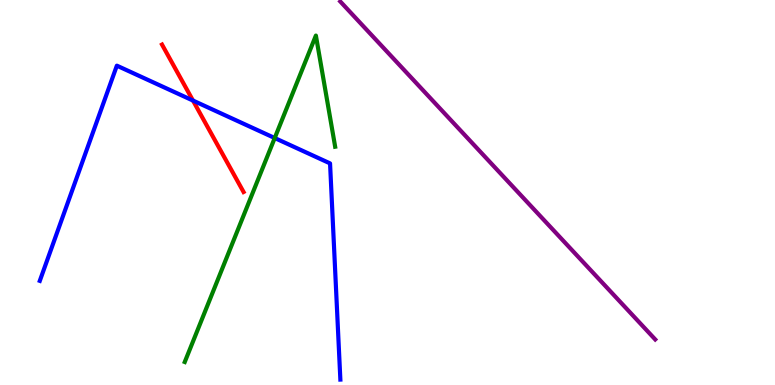[{'lines': ['blue', 'red'], 'intersections': [{'x': 2.49, 'y': 7.39}]}, {'lines': ['green', 'red'], 'intersections': []}, {'lines': ['purple', 'red'], 'intersections': []}, {'lines': ['blue', 'green'], 'intersections': [{'x': 3.54, 'y': 6.41}]}, {'lines': ['blue', 'purple'], 'intersections': []}, {'lines': ['green', 'purple'], 'intersections': []}]